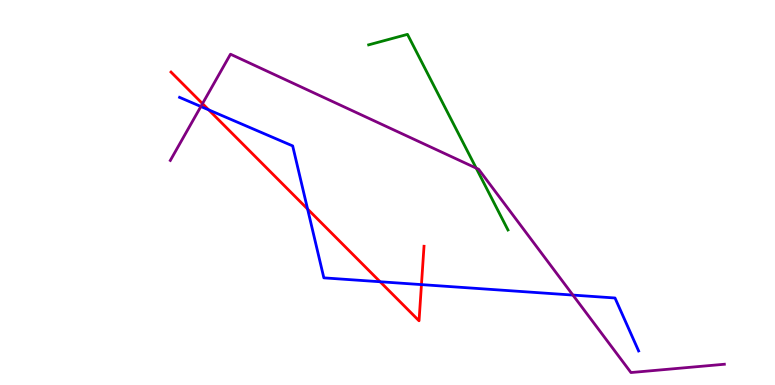[{'lines': ['blue', 'red'], 'intersections': [{'x': 2.69, 'y': 7.15}, {'x': 3.97, 'y': 4.57}, {'x': 4.9, 'y': 2.68}, {'x': 5.44, 'y': 2.61}]}, {'lines': ['green', 'red'], 'intersections': []}, {'lines': ['purple', 'red'], 'intersections': [{'x': 2.61, 'y': 7.31}]}, {'lines': ['blue', 'green'], 'intersections': []}, {'lines': ['blue', 'purple'], 'intersections': [{'x': 2.59, 'y': 7.23}, {'x': 7.39, 'y': 2.34}]}, {'lines': ['green', 'purple'], 'intersections': [{'x': 6.14, 'y': 5.63}]}]